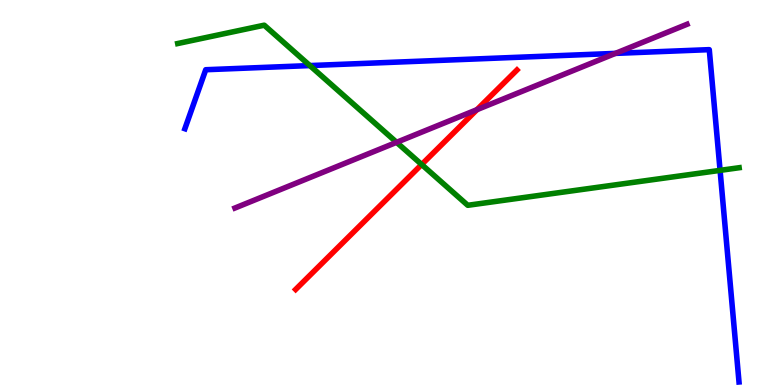[{'lines': ['blue', 'red'], 'intersections': []}, {'lines': ['green', 'red'], 'intersections': [{'x': 5.44, 'y': 5.73}]}, {'lines': ['purple', 'red'], 'intersections': [{'x': 6.15, 'y': 7.15}]}, {'lines': ['blue', 'green'], 'intersections': [{'x': 4.0, 'y': 8.3}, {'x': 9.29, 'y': 5.57}]}, {'lines': ['blue', 'purple'], 'intersections': [{'x': 7.94, 'y': 8.61}]}, {'lines': ['green', 'purple'], 'intersections': [{'x': 5.12, 'y': 6.3}]}]